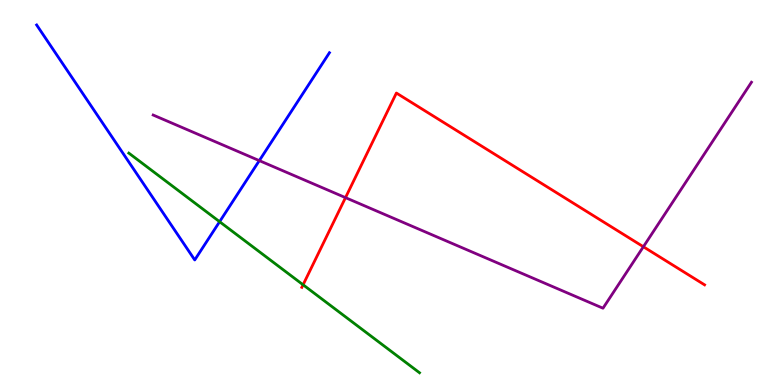[{'lines': ['blue', 'red'], 'intersections': []}, {'lines': ['green', 'red'], 'intersections': [{'x': 3.91, 'y': 2.6}]}, {'lines': ['purple', 'red'], 'intersections': [{'x': 4.46, 'y': 4.87}, {'x': 8.3, 'y': 3.59}]}, {'lines': ['blue', 'green'], 'intersections': [{'x': 2.83, 'y': 4.24}]}, {'lines': ['blue', 'purple'], 'intersections': [{'x': 3.35, 'y': 5.83}]}, {'lines': ['green', 'purple'], 'intersections': []}]